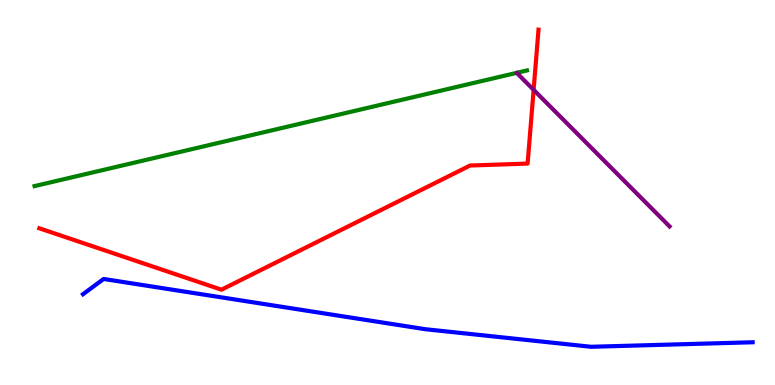[{'lines': ['blue', 'red'], 'intersections': []}, {'lines': ['green', 'red'], 'intersections': []}, {'lines': ['purple', 'red'], 'intersections': [{'x': 6.89, 'y': 7.67}]}, {'lines': ['blue', 'green'], 'intersections': []}, {'lines': ['blue', 'purple'], 'intersections': []}, {'lines': ['green', 'purple'], 'intersections': []}]